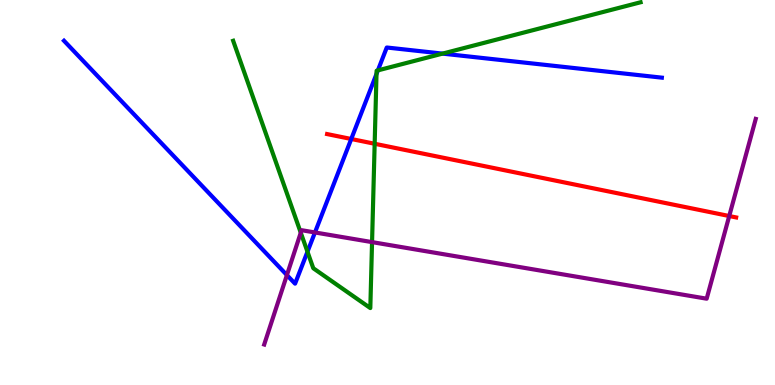[{'lines': ['blue', 'red'], 'intersections': [{'x': 4.53, 'y': 6.39}]}, {'lines': ['green', 'red'], 'intersections': [{'x': 4.83, 'y': 6.27}]}, {'lines': ['purple', 'red'], 'intersections': [{'x': 9.41, 'y': 4.39}]}, {'lines': ['blue', 'green'], 'intersections': [{'x': 3.97, 'y': 3.46}, {'x': 4.86, 'y': 8.08}, {'x': 4.88, 'y': 8.17}, {'x': 5.71, 'y': 8.61}]}, {'lines': ['blue', 'purple'], 'intersections': [{'x': 3.7, 'y': 2.85}, {'x': 4.06, 'y': 3.96}]}, {'lines': ['green', 'purple'], 'intersections': [{'x': 3.88, 'y': 3.96}, {'x': 4.8, 'y': 3.71}]}]